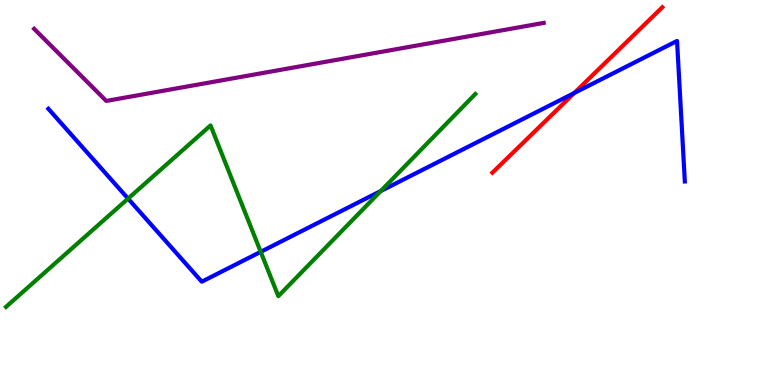[{'lines': ['blue', 'red'], 'intersections': [{'x': 7.41, 'y': 7.58}]}, {'lines': ['green', 'red'], 'intersections': []}, {'lines': ['purple', 'red'], 'intersections': []}, {'lines': ['blue', 'green'], 'intersections': [{'x': 1.65, 'y': 4.84}, {'x': 3.36, 'y': 3.46}, {'x': 4.91, 'y': 5.04}]}, {'lines': ['blue', 'purple'], 'intersections': []}, {'lines': ['green', 'purple'], 'intersections': []}]